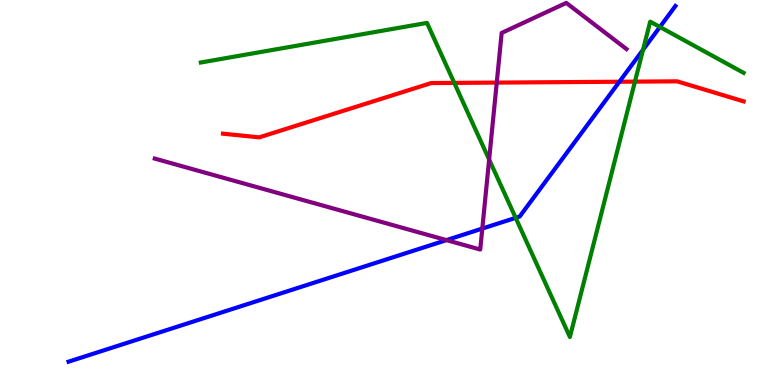[{'lines': ['blue', 'red'], 'intersections': [{'x': 7.99, 'y': 7.88}]}, {'lines': ['green', 'red'], 'intersections': [{'x': 5.86, 'y': 7.85}, {'x': 8.19, 'y': 7.88}]}, {'lines': ['purple', 'red'], 'intersections': [{'x': 6.41, 'y': 7.85}]}, {'lines': ['blue', 'green'], 'intersections': [{'x': 6.65, 'y': 4.34}, {'x': 8.3, 'y': 8.71}, {'x': 8.51, 'y': 9.3}]}, {'lines': ['blue', 'purple'], 'intersections': [{'x': 5.76, 'y': 3.76}, {'x': 6.22, 'y': 4.06}]}, {'lines': ['green', 'purple'], 'intersections': [{'x': 6.31, 'y': 5.86}]}]